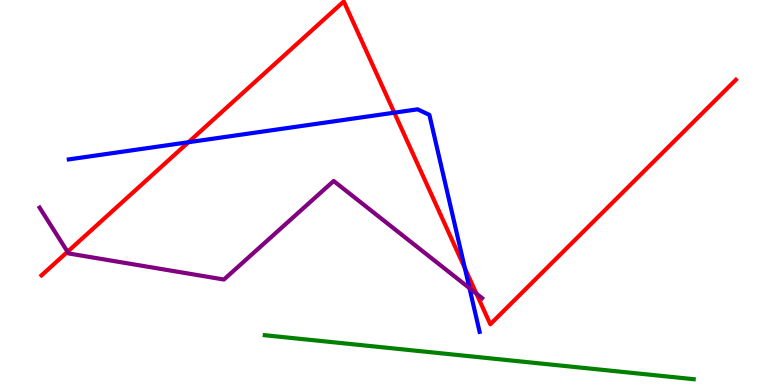[{'lines': ['blue', 'red'], 'intersections': [{'x': 2.43, 'y': 6.31}, {'x': 5.09, 'y': 7.07}, {'x': 6.0, 'y': 3.03}]}, {'lines': ['green', 'red'], 'intersections': []}, {'lines': ['purple', 'red'], 'intersections': [{'x': 0.872, 'y': 3.46}, {'x': 6.15, 'y': 2.37}]}, {'lines': ['blue', 'green'], 'intersections': []}, {'lines': ['blue', 'purple'], 'intersections': [{'x': 6.06, 'y': 2.51}]}, {'lines': ['green', 'purple'], 'intersections': []}]